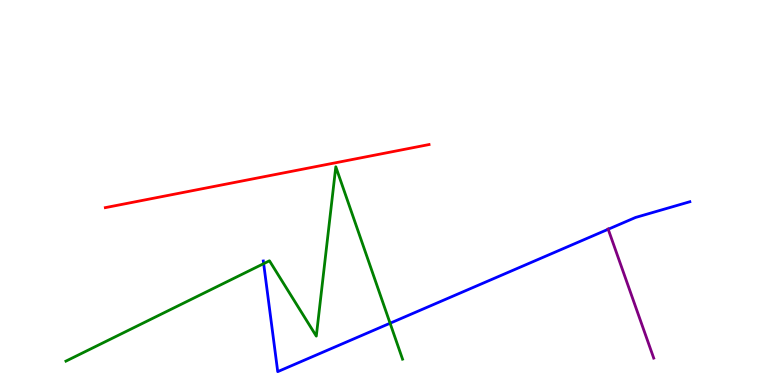[{'lines': ['blue', 'red'], 'intersections': []}, {'lines': ['green', 'red'], 'intersections': []}, {'lines': ['purple', 'red'], 'intersections': []}, {'lines': ['blue', 'green'], 'intersections': [{'x': 3.4, 'y': 3.15}, {'x': 5.03, 'y': 1.6}]}, {'lines': ['blue', 'purple'], 'intersections': [{'x': 7.85, 'y': 4.05}]}, {'lines': ['green', 'purple'], 'intersections': []}]